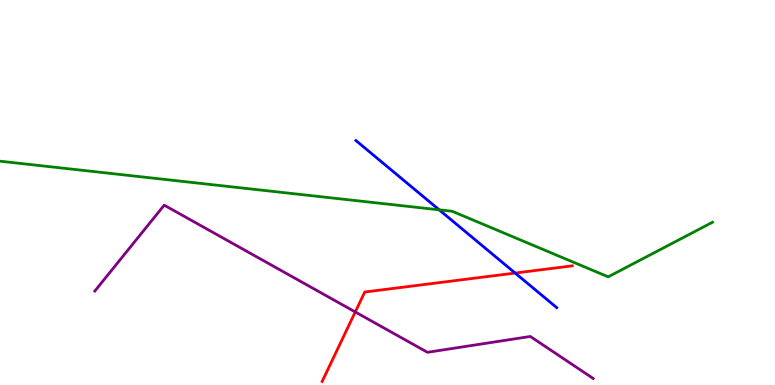[{'lines': ['blue', 'red'], 'intersections': [{'x': 6.65, 'y': 2.91}]}, {'lines': ['green', 'red'], 'intersections': []}, {'lines': ['purple', 'red'], 'intersections': [{'x': 4.58, 'y': 1.9}]}, {'lines': ['blue', 'green'], 'intersections': [{'x': 5.67, 'y': 4.55}]}, {'lines': ['blue', 'purple'], 'intersections': []}, {'lines': ['green', 'purple'], 'intersections': []}]